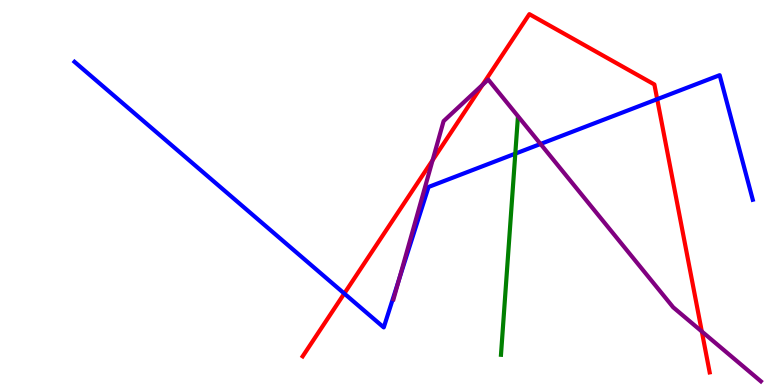[{'lines': ['blue', 'red'], 'intersections': [{'x': 4.44, 'y': 2.38}, {'x': 8.48, 'y': 7.42}]}, {'lines': ['green', 'red'], 'intersections': []}, {'lines': ['purple', 'red'], 'intersections': [{'x': 5.58, 'y': 5.84}, {'x': 6.23, 'y': 7.8}, {'x': 9.06, 'y': 1.39}]}, {'lines': ['blue', 'green'], 'intersections': [{'x': 6.65, 'y': 6.01}]}, {'lines': ['blue', 'purple'], 'intersections': [{'x': 5.15, 'y': 2.74}, {'x': 6.97, 'y': 6.26}]}, {'lines': ['green', 'purple'], 'intersections': []}]